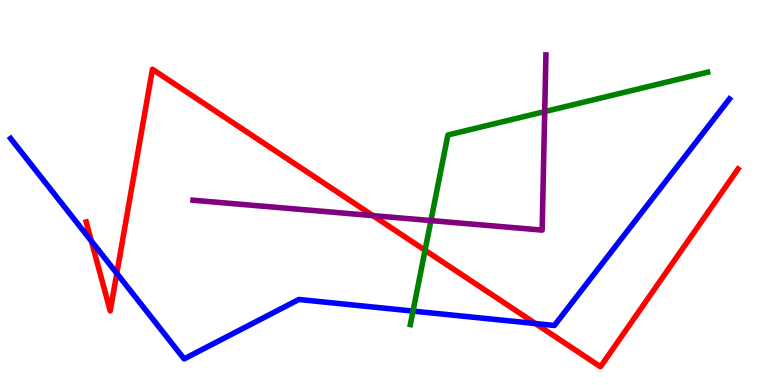[{'lines': ['blue', 'red'], 'intersections': [{'x': 1.18, 'y': 3.74}, {'x': 1.51, 'y': 2.9}, {'x': 6.91, 'y': 1.6}]}, {'lines': ['green', 'red'], 'intersections': [{'x': 5.48, 'y': 3.5}]}, {'lines': ['purple', 'red'], 'intersections': [{'x': 4.81, 'y': 4.4}]}, {'lines': ['blue', 'green'], 'intersections': [{'x': 5.33, 'y': 1.92}]}, {'lines': ['blue', 'purple'], 'intersections': []}, {'lines': ['green', 'purple'], 'intersections': [{'x': 5.56, 'y': 4.27}, {'x': 7.03, 'y': 7.1}]}]